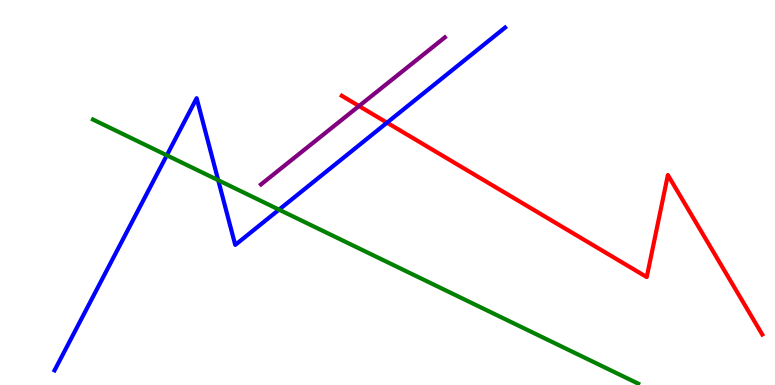[{'lines': ['blue', 'red'], 'intersections': [{'x': 4.99, 'y': 6.81}]}, {'lines': ['green', 'red'], 'intersections': []}, {'lines': ['purple', 'red'], 'intersections': [{'x': 4.63, 'y': 7.25}]}, {'lines': ['blue', 'green'], 'intersections': [{'x': 2.15, 'y': 5.97}, {'x': 2.82, 'y': 5.32}, {'x': 3.6, 'y': 4.55}]}, {'lines': ['blue', 'purple'], 'intersections': []}, {'lines': ['green', 'purple'], 'intersections': []}]